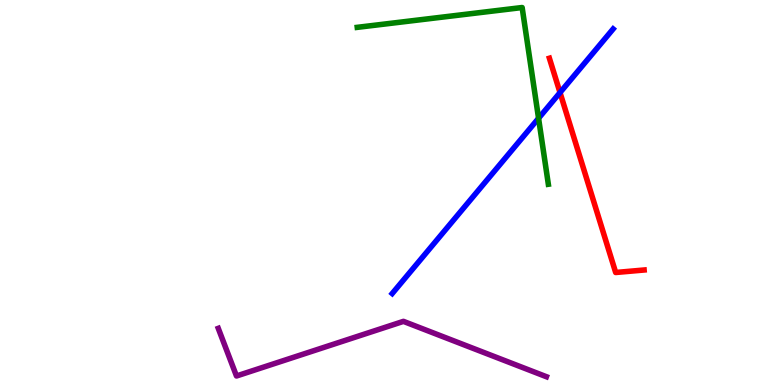[{'lines': ['blue', 'red'], 'intersections': [{'x': 7.23, 'y': 7.6}]}, {'lines': ['green', 'red'], 'intersections': []}, {'lines': ['purple', 'red'], 'intersections': []}, {'lines': ['blue', 'green'], 'intersections': [{'x': 6.95, 'y': 6.93}]}, {'lines': ['blue', 'purple'], 'intersections': []}, {'lines': ['green', 'purple'], 'intersections': []}]